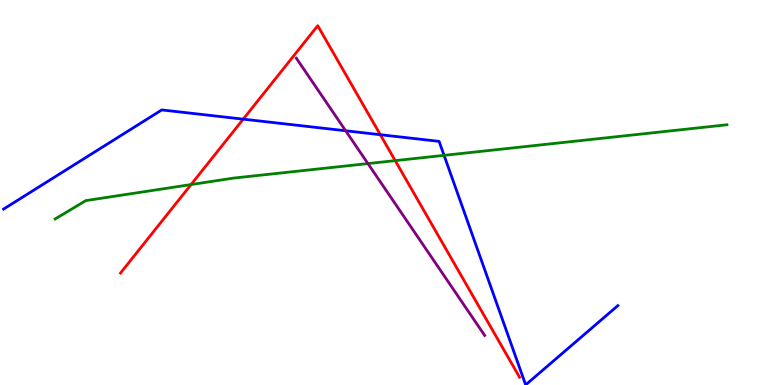[{'lines': ['blue', 'red'], 'intersections': [{'x': 3.14, 'y': 6.91}, {'x': 4.91, 'y': 6.5}]}, {'lines': ['green', 'red'], 'intersections': [{'x': 2.47, 'y': 5.21}, {'x': 5.1, 'y': 5.83}]}, {'lines': ['purple', 'red'], 'intersections': []}, {'lines': ['blue', 'green'], 'intersections': [{'x': 5.73, 'y': 5.96}]}, {'lines': ['blue', 'purple'], 'intersections': [{'x': 4.46, 'y': 6.6}]}, {'lines': ['green', 'purple'], 'intersections': [{'x': 4.75, 'y': 5.75}]}]